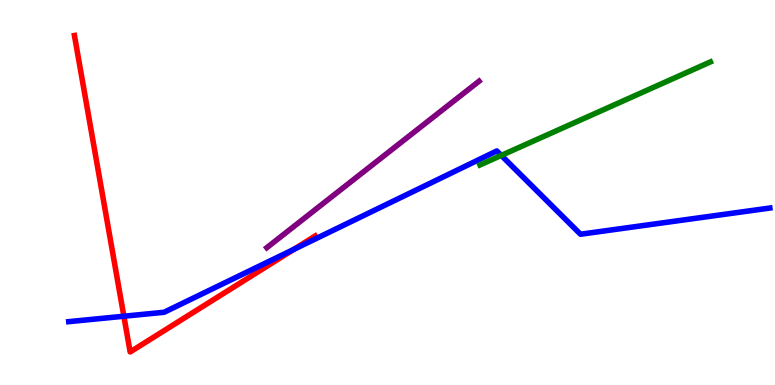[{'lines': ['blue', 'red'], 'intersections': [{'x': 1.6, 'y': 1.79}, {'x': 3.79, 'y': 3.52}]}, {'lines': ['green', 'red'], 'intersections': []}, {'lines': ['purple', 'red'], 'intersections': []}, {'lines': ['blue', 'green'], 'intersections': [{'x': 6.47, 'y': 5.96}]}, {'lines': ['blue', 'purple'], 'intersections': []}, {'lines': ['green', 'purple'], 'intersections': []}]